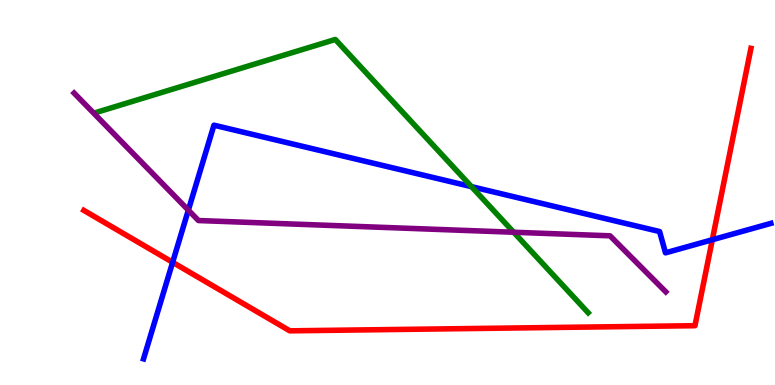[{'lines': ['blue', 'red'], 'intersections': [{'x': 2.23, 'y': 3.19}, {'x': 9.19, 'y': 3.77}]}, {'lines': ['green', 'red'], 'intersections': []}, {'lines': ['purple', 'red'], 'intersections': []}, {'lines': ['blue', 'green'], 'intersections': [{'x': 6.08, 'y': 5.15}]}, {'lines': ['blue', 'purple'], 'intersections': [{'x': 2.43, 'y': 4.54}]}, {'lines': ['green', 'purple'], 'intersections': [{'x': 6.63, 'y': 3.97}]}]